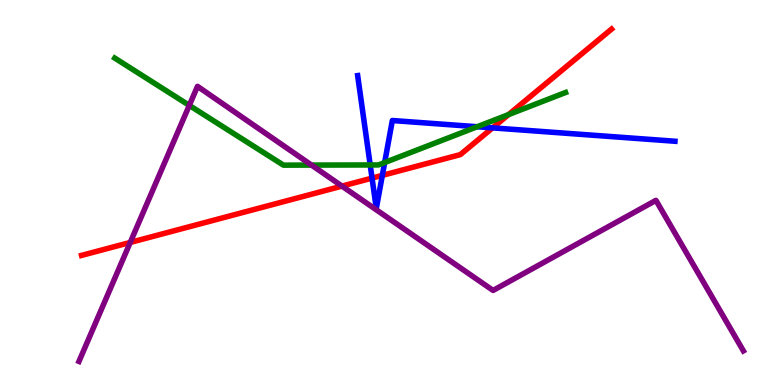[{'lines': ['blue', 'red'], 'intersections': [{'x': 4.8, 'y': 5.37}, {'x': 4.93, 'y': 5.44}, {'x': 6.36, 'y': 6.68}]}, {'lines': ['green', 'red'], 'intersections': [{'x': 6.56, 'y': 7.02}]}, {'lines': ['purple', 'red'], 'intersections': [{'x': 1.68, 'y': 3.7}, {'x': 4.41, 'y': 5.17}]}, {'lines': ['blue', 'green'], 'intersections': [{'x': 4.78, 'y': 5.72}, {'x': 4.96, 'y': 5.78}, {'x': 6.16, 'y': 6.71}]}, {'lines': ['blue', 'purple'], 'intersections': []}, {'lines': ['green', 'purple'], 'intersections': [{'x': 2.44, 'y': 7.26}, {'x': 4.02, 'y': 5.71}]}]